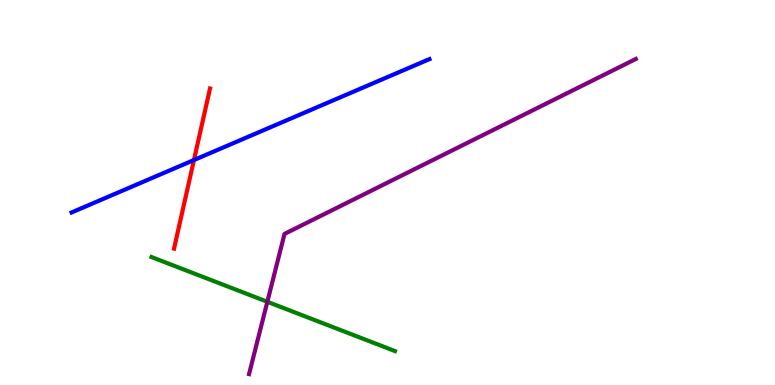[{'lines': ['blue', 'red'], 'intersections': [{'x': 2.5, 'y': 5.84}]}, {'lines': ['green', 'red'], 'intersections': []}, {'lines': ['purple', 'red'], 'intersections': []}, {'lines': ['blue', 'green'], 'intersections': []}, {'lines': ['blue', 'purple'], 'intersections': []}, {'lines': ['green', 'purple'], 'intersections': [{'x': 3.45, 'y': 2.16}]}]